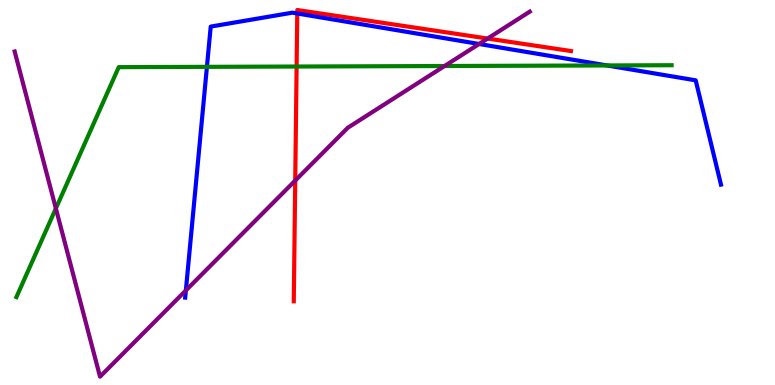[{'lines': ['blue', 'red'], 'intersections': [{'x': 3.84, 'y': 9.65}]}, {'lines': ['green', 'red'], 'intersections': [{'x': 3.83, 'y': 8.27}]}, {'lines': ['purple', 'red'], 'intersections': [{'x': 3.81, 'y': 5.31}, {'x': 6.29, 'y': 9.0}]}, {'lines': ['blue', 'green'], 'intersections': [{'x': 2.67, 'y': 8.26}, {'x': 7.83, 'y': 8.3}]}, {'lines': ['blue', 'purple'], 'intersections': [{'x': 2.4, 'y': 2.46}, {'x': 6.18, 'y': 8.86}]}, {'lines': ['green', 'purple'], 'intersections': [{'x': 0.721, 'y': 4.59}, {'x': 5.74, 'y': 8.29}]}]